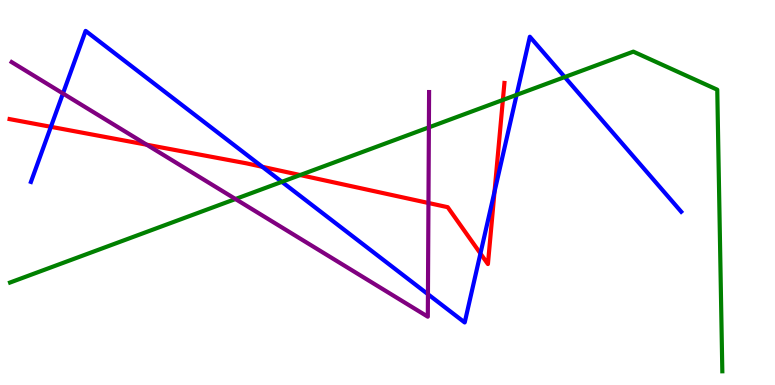[{'lines': ['blue', 'red'], 'intersections': [{'x': 0.657, 'y': 6.71}, {'x': 3.38, 'y': 5.67}, {'x': 6.2, 'y': 3.42}, {'x': 6.38, 'y': 5.02}]}, {'lines': ['green', 'red'], 'intersections': [{'x': 3.87, 'y': 5.45}, {'x': 6.49, 'y': 7.4}]}, {'lines': ['purple', 'red'], 'intersections': [{'x': 1.89, 'y': 6.24}, {'x': 5.53, 'y': 4.73}]}, {'lines': ['blue', 'green'], 'intersections': [{'x': 3.64, 'y': 5.28}, {'x': 6.67, 'y': 7.54}, {'x': 7.29, 'y': 8.0}]}, {'lines': ['blue', 'purple'], 'intersections': [{'x': 0.812, 'y': 7.57}, {'x': 5.52, 'y': 2.36}]}, {'lines': ['green', 'purple'], 'intersections': [{'x': 3.04, 'y': 4.83}, {'x': 5.53, 'y': 6.69}]}]